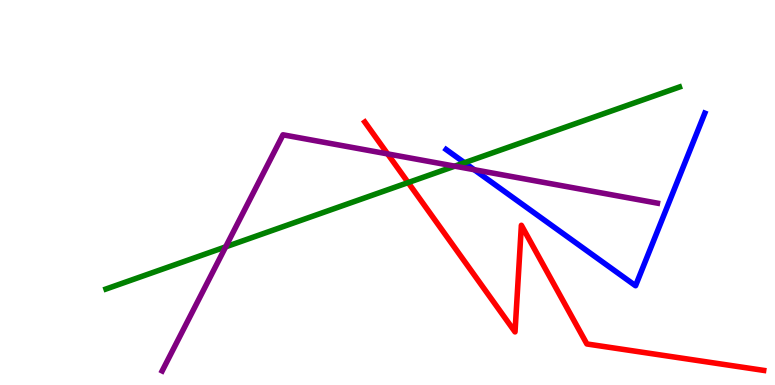[{'lines': ['blue', 'red'], 'intersections': []}, {'lines': ['green', 'red'], 'intersections': [{'x': 5.27, 'y': 5.26}]}, {'lines': ['purple', 'red'], 'intersections': [{'x': 5.0, 'y': 6.0}]}, {'lines': ['blue', 'green'], 'intersections': [{'x': 5.99, 'y': 5.77}]}, {'lines': ['blue', 'purple'], 'intersections': [{'x': 6.12, 'y': 5.59}]}, {'lines': ['green', 'purple'], 'intersections': [{'x': 2.91, 'y': 3.59}, {'x': 5.87, 'y': 5.68}]}]